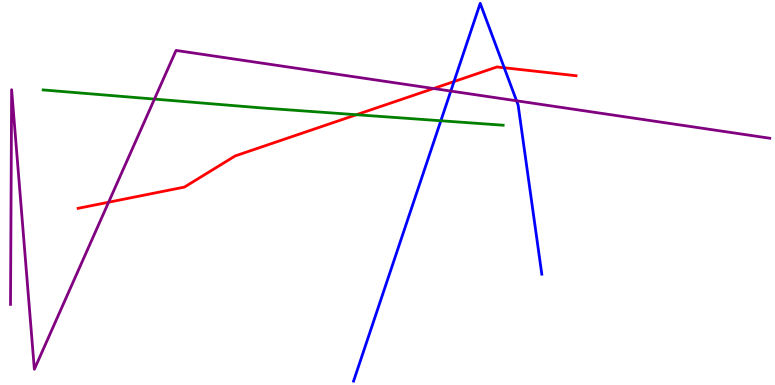[{'lines': ['blue', 'red'], 'intersections': [{'x': 5.86, 'y': 7.88}, {'x': 6.51, 'y': 8.24}]}, {'lines': ['green', 'red'], 'intersections': [{'x': 4.6, 'y': 7.02}]}, {'lines': ['purple', 'red'], 'intersections': [{'x': 1.4, 'y': 4.75}, {'x': 5.59, 'y': 7.7}]}, {'lines': ['blue', 'green'], 'intersections': [{'x': 5.69, 'y': 6.86}]}, {'lines': ['blue', 'purple'], 'intersections': [{'x': 5.82, 'y': 7.63}, {'x': 6.67, 'y': 7.38}]}, {'lines': ['green', 'purple'], 'intersections': [{'x': 1.99, 'y': 7.43}]}]